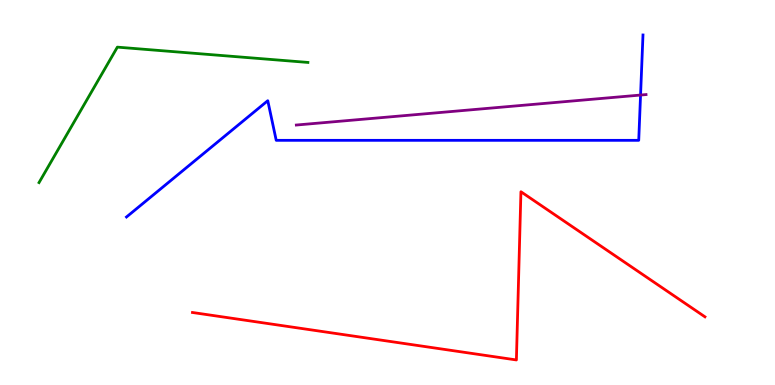[{'lines': ['blue', 'red'], 'intersections': []}, {'lines': ['green', 'red'], 'intersections': []}, {'lines': ['purple', 'red'], 'intersections': []}, {'lines': ['blue', 'green'], 'intersections': []}, {'lines': ['blue', 'purple'], 'intersections': [{'x': 8.27, 'y': 7.53}]}, {'lines': ['green', 'purple'], 'intersections': []}]